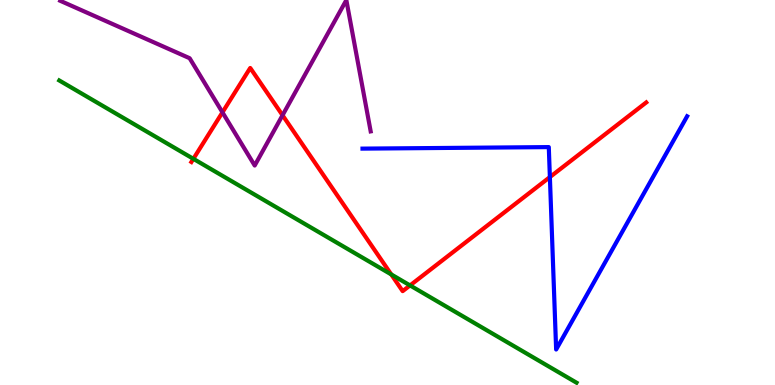[{'lines': ['blue', 'red'], 'intersections': [{'x': 7.1, 'y': 5.4}]}, {'lines': ['green', 'red'], 'intersections': [{'x': 2.5, 'y': 5.87}, {'x': 5.05, 'y': 2.87}, {'x': 5.29, 'y': 2.59}]}, {'lines': ['purple', 'red'], 'intersections': [{'x': 2.87, 'y': 7.08}, {'x': 3.65, 'y': 7.01}]}, {'lines': ['blue', 'green'], 'intersections': []}, {'lines': ['blue', 'purple'], 'intersections': []}, {'lines': ['green', 'purple'], 'intersections': []}]